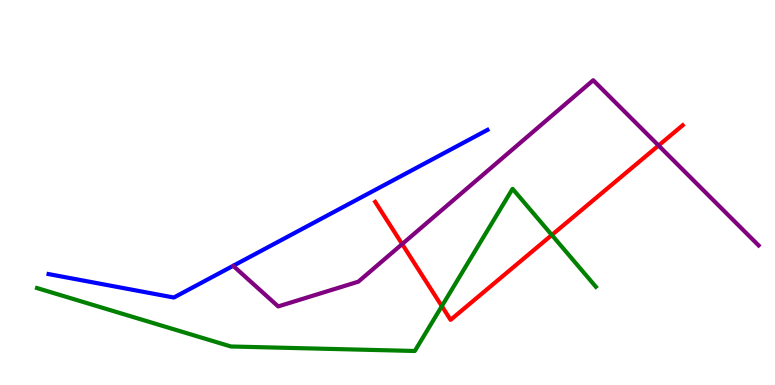[{'lines': ['blue', 'red'], 'intersections': []}, {'lines': ['green', 'red'], 'intersections': [{'x': 5.7, 'y': 2.05}, {'x': 7.12, 'y': 3.9}]}, {'lines': ['purple', 'red'], 'intersections': [{'x': 5.19, 'y': 3.66}, {'x': 8.5, 'y': 6.22}]}, {'lines': ['blue', 'green'], 'intersections': []}, {'lines': ['blue', 'purple'], 'intersections': []}, {'lines': ['green', 'purple'], 'intersections': []}]